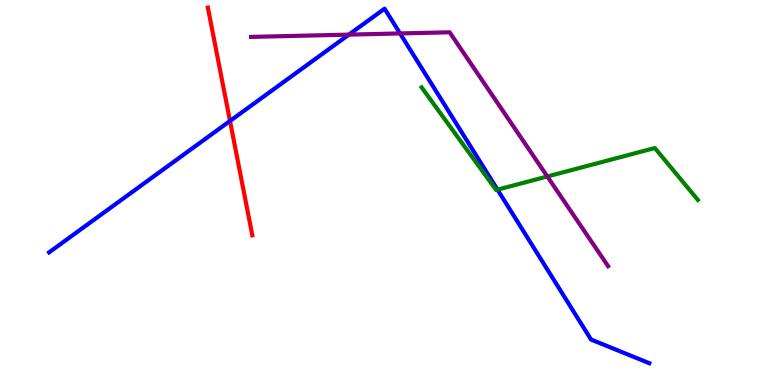[{'lines': ['blue', 'red'], 'intersections': [{'x': 2.97, 'y': 6.86}]}, {'lines': ['green', 'red'], 'intersections': []}, {'lines': ['purple', 'red'], 'intersections': []}, {'lines': ['blue', 'green'], 'intersections': [{'x': 6.42, 'y': 5.07}]}, {'lines': ['blue', 'purple'], 'intersections': [{'x': 4.5, 'y': 9.1}, {'x': 5.16, 'y': 9.13}]}, {'lines': ['green', 'purple'], 'intersections': [{'x': 7.06, 'y': 5.42}]}]